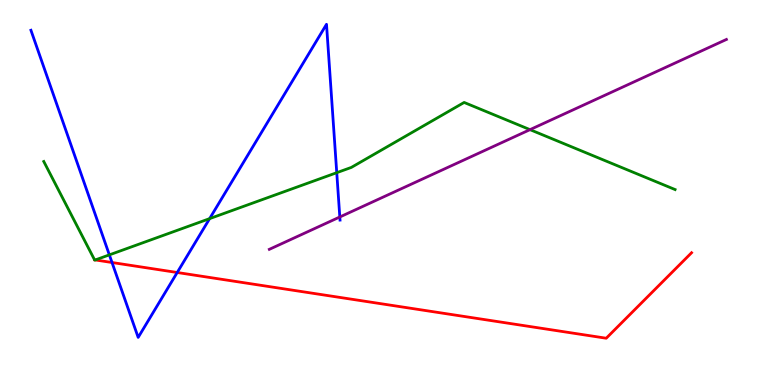[{'lines': ['blue', 'red'], 'intersections': [{'x': 1.45, 'y': 3.18}, {'x': 2.29, 'y': 2.92}]}, {'lines': ['green', 'red'], 'intersections': [{'x': 1.23, 'y': 3.25}]}, {'lines': ['purple', 'red'], 'intersections': []}, {'lines': ['blue', 'green'], 'intersections': [{'x': 1.41, 'y': 3.38}, {'x': 2.7, 'y': 4.32}, {'x': 4.35, 'y': 5.51}]}, {'lines': ['blue', 'purple'], 'intersections': [{'x': 4.38, 'y': 4.36}]}, {'lines': ['green', 'purple'], 'intersections': [{'x': 6.84, 'y': 6.63}]}]